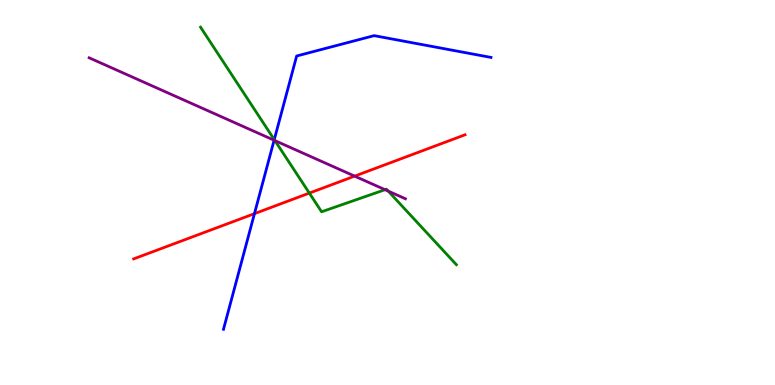[{'lines': ['blue', 'red'], 'intersections': [{'x': 3.28, 'y': 4.45}]}, {'lines': ['green', 'red'], 'intersections': [{'x': 3.99, 'y': 4.98}]}, {'lines': ['purple', 'red'], 'intersections': [{'x': 4.58, 'y': 5.43}]}, {'lines': ['blue', 'green'], 'intersections': [{'x': 3.54, 'y': 6.37}]}, {'lines': ['blue', 'purple'], 'intersections': [{'x': 3.54, 'y': 6.36}]}, {'lines': ['green', 'purple'], 'intersections': [{'x': 3.55, 'y': 6.35}, {'x': 4.97, 'y': 5.07}, {'x': 5.01, 'y': 5.04}]}]